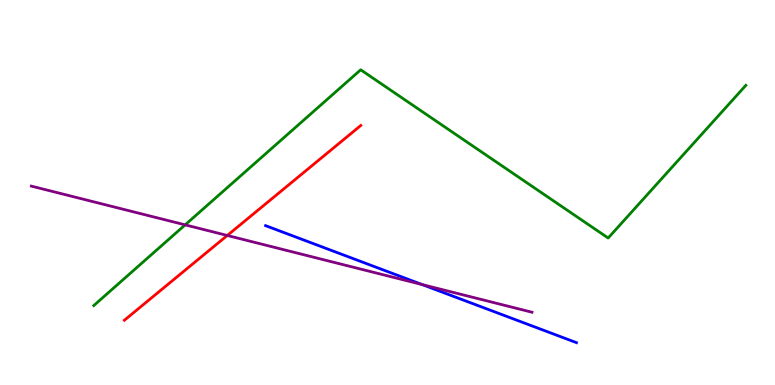[{'lines': ['blue', 'red'], 'intersections': []}, {'lines': ['green', 'red'], 'intersections': []}, {'lines': ['purple', 'red'], 'intersections': [{'x': 2.93, 'y': 3.88}]}, {'lines': ['blue', 'green'], 'intersections': []}, {'lines': ['blue', 'purple'], 'intersections': [{'x': 5.45, 'y': 2.61}]}, {'lines': ['green', 'purple'], 'intersections': [{'x': 2.39, 'y': 4.16}]}]